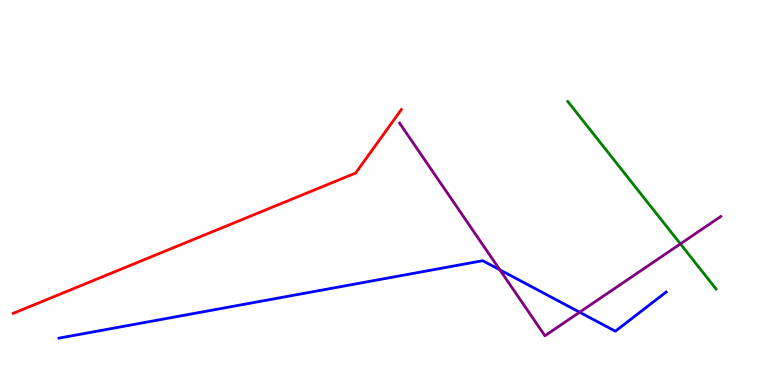[{'lines': ['blue', 'red'], 'intersections': []}, {'lines': ['green', 'red'], 'intersections': []}, {'lines': ['purple', 'red'], 'intersections': []}, {'lines': ['blue', 'green'], 'intersections': []}, {'lines': ['blue', 'purple'], 'intersections': [{'x': 6.45, 'y': 2.99}, {'x': 7.48, 'y': 1.89}]}, {'lines': ['green', 'purple'], 'intersections': [{'x': 8.78, 'y': 3.67}]}]